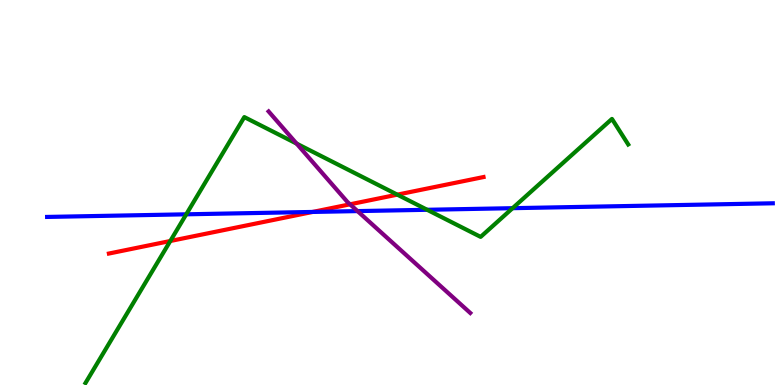[{'lines': ['blue', 'red'], 'intersections': [{'x': 4.03, 'y': 4.5}]}, {'lines': ['green', 'red'], 'intersections': [{'x': 2.2, 'y': 3.74}, {'x': 5.13, 'y': 4.94}]}, {'lines': ['purple', 'red'], 'intersections': [{'x': 4.52, 'y': 4.69}]}, {'lines': ['blue', 'green'], 'intersections': [{'x': 2.4, 'y': 4.43}, {'x': 5.51, 'y': 4.55}, {'x': 6.61, 'y': 4.59}]}, {'lines': ['blue', 'purple'], 'intersections': [{'x': 4.61, 'y': 4.52}]}, {'lines': ['green', 'purple'], 'intersections': [{'x': 3.83, 'y': 6.27}]}]